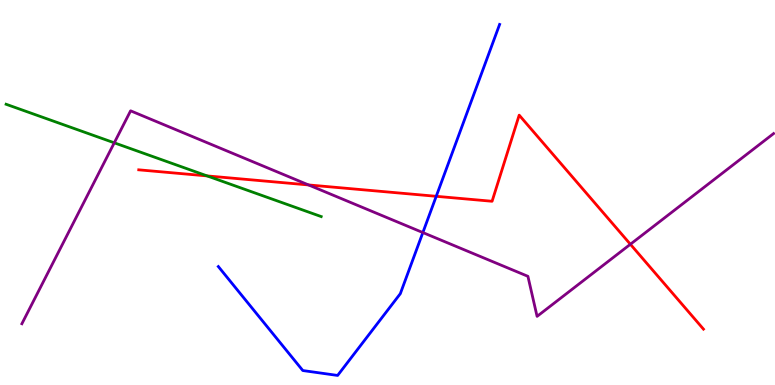[{'lines': ['blue', 'red'], 'intersections': [{'x': 5.63, 'y': 4.9}]}, {'lines': ['green', 'red'], 'intersections': [{'x': 2.67, 'y': 5.43}]}, {'lines': ['purple', 'red'], 'intersections': [{'x': 3.98, 'y': 5.2}, {'x': 8.13, 'y': 3.66}]}, {'lines': ['blue', 'green'], 'intersections': []}, {'lines': ['blue', 'purple'], 'intersections': [{'x': 5.46, 'y': 3.96}]}, {'lines': ['green', 'purple'], 'intersections': [{'x': 1.47, 'y': 6.29}]}]